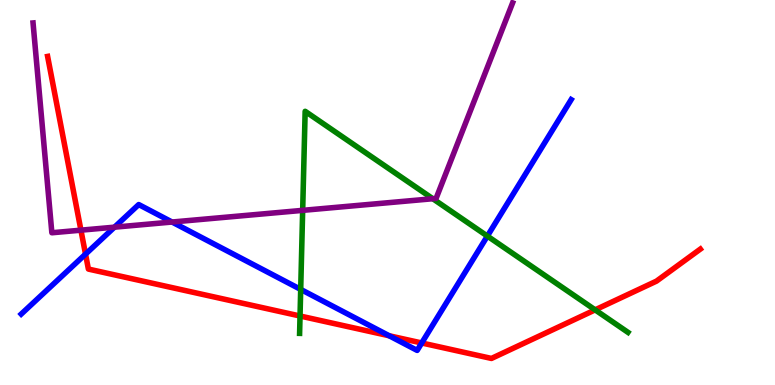[{'lines': ['blue', 'red'], 'intersections': [{'x': 1.1, 'y': 3.4}, {'x': 5.02, 'y': 1.28}, {'x': 5.44, 'y': 1.09}]}, {'lines': ['green', 'red'], 'intersections': [{'x': 3.87, 'y': 1.79}, {'x': 7.68, 'y': 1.95}]}, {'lines': ['purple', 'red'], 'intersections': [{'x': 1.04, 'y': 4.02}]}, {'lines': ['blue', 'green'], 'intersections': [{'x': 3.88, 'y': 2.48}, {'x': 6.29, 'y': 3.87}]}, {'lines': ['blue', 'purple'], 'intersections': [{'x': 1.48, 'y': 4.1}, {'x': 2.22, 'y': 4.23}]}, {'lines': ['green', 'purple'], 'intersections': [{'x': 3.91, 'y': 4.54}, {'x': 5.58, 'y': 4.84}]}]